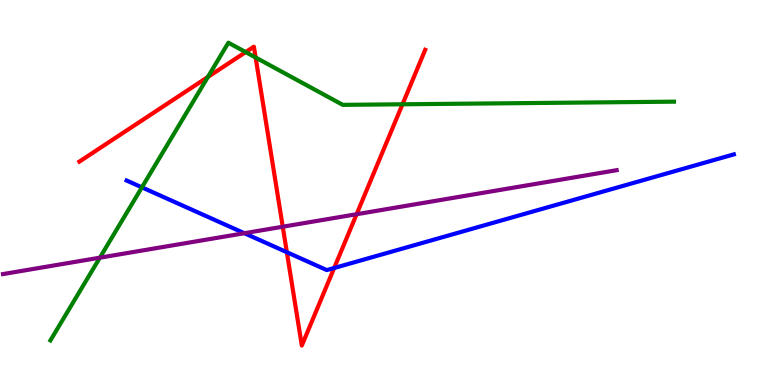[{'lines': ['blue', 'red'], 'intersections': [{'x': 3.7, 'y': 3.45}, {'x': 4.31, 'y': 3.04}]}, {'lines': ['green', 'red'], 'intersections': [{'x': 2.68, 'y': 8.0}, {'x': 3.17, 'y': 8.65}, {'x': 3.3, 'y': 8.51}, {'x': 5.19, 'y': 7.29}]}, {'lines': ['purple', 'red'], 'intersections': [{'x': 3.65, 'y': 4.11}, {'x': 4.6, 'y': 4.44}]}, {'lines': ['blue', 'green'], 'intersections': [{'x': 1.83, 'y': 5.13}]}, {'lines': ['blue', 'purple'], 'intersections': [{'x': 3.15, 'y': 3.94}]}, {'lines': ['green', 'purple'], 'intersections': [{'x': 1.29, 'y': 3.31}]}]